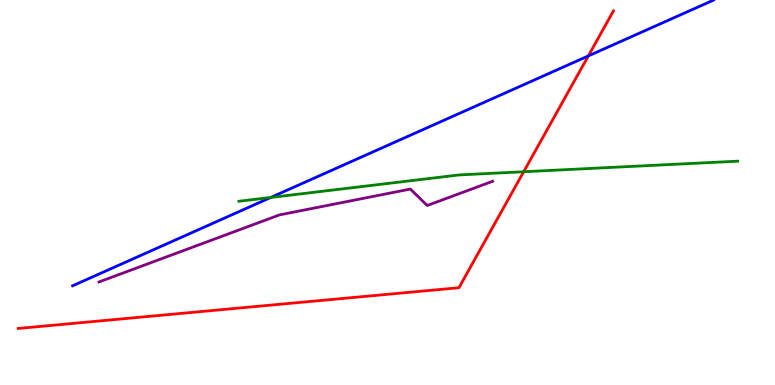[{'lines': ['blue', 'red'], 'intersections': [{'x': 7.59, 'y': 8.55}]}, {'lines': ['green', 'red'], 'intersections': [{'x': 6.76, 'y': 5.54}]}, {'lines': ['purple', 'red'], 'intersections': []}, {'lines': ['blue', 'green'], 'intersections': [{'x': 3.49, 'y': 4.87}]}, {'lines': ['blue', 'purple'], 'intersections': []}, {'lines': ['green', 'purple'], 'intersections': []}]